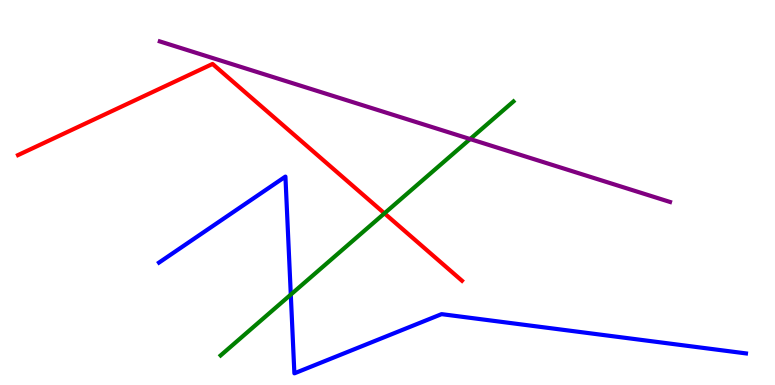[{'lines': ['blue', 'red'], 'intersections': []}, {'lines': ['green', 'red'], 'intersections': [{'x': 4.96, 'y': 4.46}]}, {'lines': ['purple', 'red'], 'intersections': []}, {'lines': ['blue', 'green'], 'intersections': [{'x': 3.75, 'y': 2.35}]}, {'lines': ['blue', 'purple'], 'intersections': []}, {'lines': ['green', 'purple'], 'intersections': [{'x': 6.07, 'y': 6.39}]}]